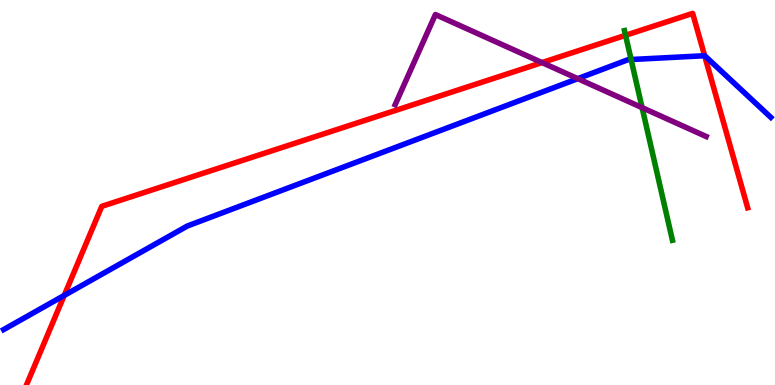[{'lines': ['blue', 'red'], 'intersections': [{'x': 0.829, 'y': 2.33}, {'x': 9.09, 'y': 8.55}]}, {'lines': ['green', 'red'], 'intersections': [{'x': 8.07, 'y': 9.08}]}, {'lines': ['purple', 'red'], 'intersections': [{'x': 6.99, 'y': 8.37}]}, {'lines': ['blue', 'green'], 'intersections': [{'x': 8.14, 'y': 8.45}]}, {'lines': ['blue', 'purple'], 'intersections': [{'x': 7.45, 'y': 7.96}]}, {'lines': ['green', 'purple'], 'intersections': [{'x': 8.29, 'y': 7.2}]}]